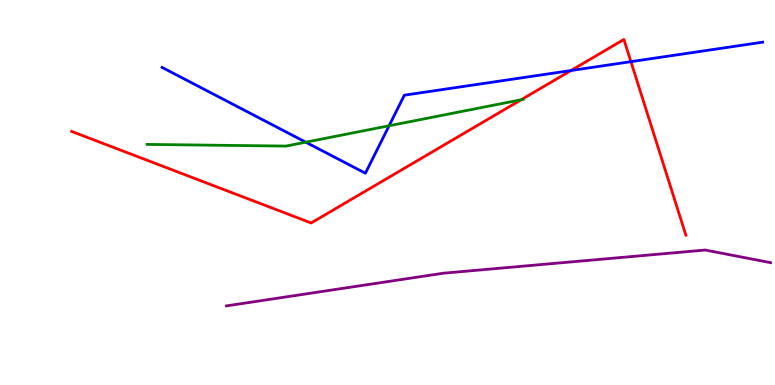[{'lines': ['blue', 'red'], 'intersections': [{'x': 7.37, 'y': 8.17}, {'x': 8.14, 'y': 8.4}]}, {'lines': ['green', 'red'], 'intersections': [{'x': 6.73, 'y': 7.41}]}, {'lines': ['purple', 'red'], 'intersections': []}, {'lines': ['blue', 'green'], 'intersections': [{'x': 3.95, 'y': 6.31}, {'x': 5.02, 'y': 6.73}]}, {'lines': ['blue', 'purple'], 'intersections': []}, {'lines': ['green', 'purple'], 'intersections': []}]